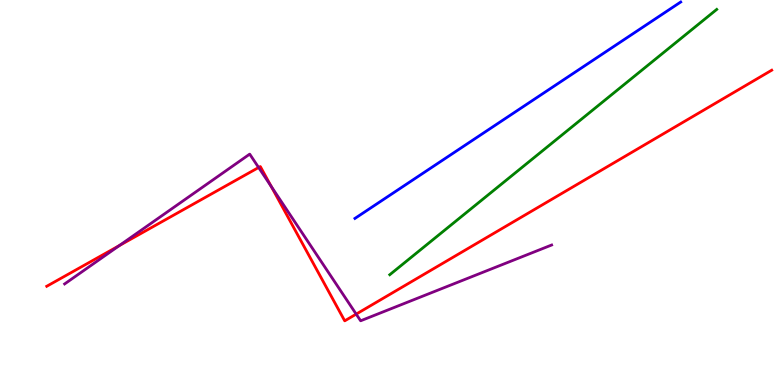[{'lines': ['blue', 'red'], 'intersections': []}, {'lines': ['green', 'red'], 'intersections': []}, {'lines': ['purple', 'red'], 'intersections': [{'x': 1.54, 'y': 3.62}, {'x': 3.34, 'y': 5.65}, {'x': 3.5, 'y': 5.16}, {'x': 4.6, 'y': 1.84}]}, {'lines': ['blue', 'green'], 'intersections': []}, {'lines': ['blue', 'purple'], 'intersections': []}, {'lines': ['green', 'purple'], 'intersections': []}]